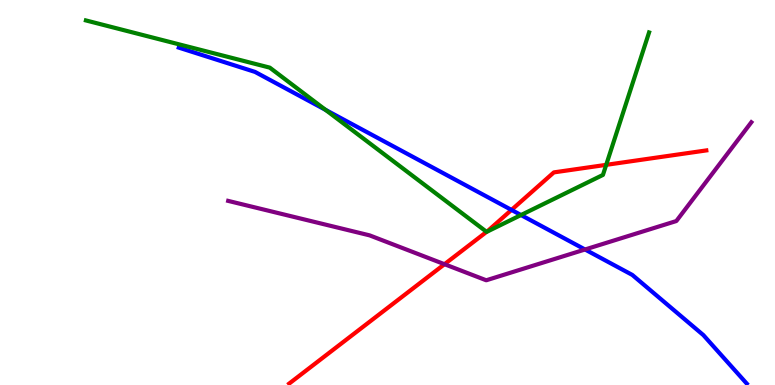[{'lines': ['blue', 'red'], 'intersections': [{'x': 6.6, 'y': 4.55}]}, {'lines': ['green', 'red'], 'intersections': [{'x': 6.28, 'y': 3.98}, {'x': 7.82, 'y': 5.72}]}, {'lines': ['purple', 'red'], 'intersections': [{'x': 5.74, 'y': 3.14}]}, {'lines': ['blue', 'green'], 'intersections': [{'x': 4.2, 'y': 7.15}, {'x': 6.72, 'y': 4.41}]}, {'lines': ['blue', 'purple'], 'intersections': [{'x': 7.55, 'y': 3.52}]}, {'lines': ['green', 'purple'], 'intersections': []}]